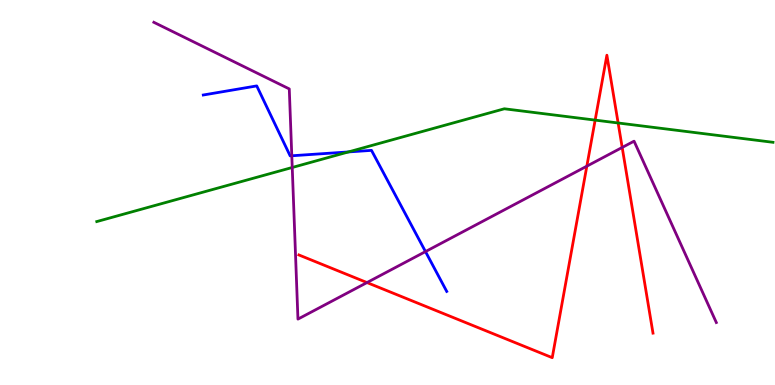[{'lines': ['blue', 'red'], 'intersections': []}, {'lines': ['green', 'red'], 'intersections': [{'x': 7.68, 'y': 6.88}, {'x': 7.98, 'y': 6.81}]}, {'lines': ['purple', 'red'], 'intersections': [{'x': 4.74, 'y': 2.66}, {'x': 7.57, 'y': 5.68}, {'x': 8.03, 'y': 6.17}]}, {'lines': ['blue', 'green'], 'intersections': [{'x': 4.5, 'y': 6.05}]}, {'lines': ['blue', 'purple'], 'intersections': [{'x': 3.77, 'y': 5.95}, {'x': 5.49, 'y': 3.47}]}, {'lines': ['green', 'purple'], 'intersections': [{'x': 3.77, 'y': 5.65}]}]